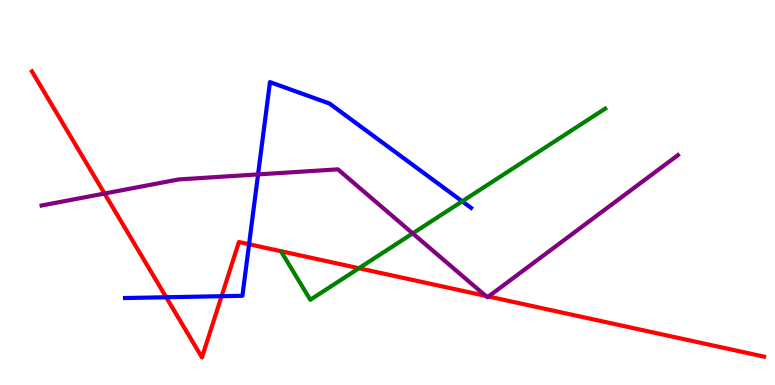[{'lines': ['blue', 'red'], 'intersections': [{'x': 2.14, 'y': 2.28}, {'x': 2.86, 'y': 2.31}, {'x': 3.21, 'y': 3.66}]}, {'lines': ['green', 'red'], 'intersections': [{'x': 4.63, 'y': 3.03}]}, {'lines': ['purple', 'red'], 'intersections': [{'x': 1.35, 'y': 4.97}, {'x': 6.27, 'y': 2.31}, {'x': 6.3, 'y': 2.3}]}, {'lines': ['blue', 'green'], 'intersections': [{'x': 5.96, 'y': 4.77}]}, {'lines': ['blue', 'purple'], 'intersections': [{'x': 3.33, 'y': 5.47}]}, {'lines': ['green', 'purple'], 'intersections': [{'x': 5.33, 'y': 3.94}]}]